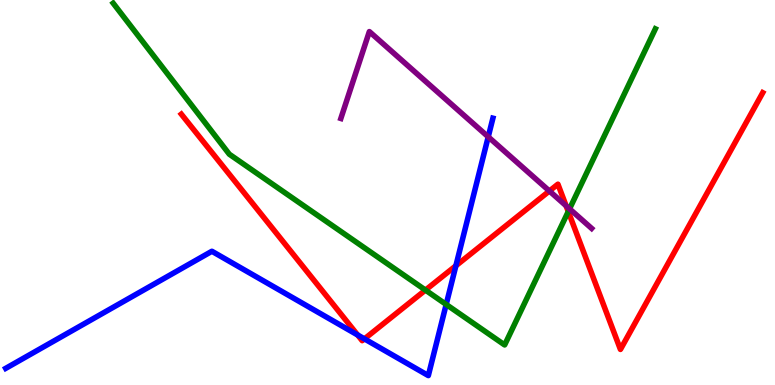[{'lines': ['blue', 'red'], 'intersections': [{'x': 4.61, 'y': 1.3}, {'x': 4.7, 'y': 1.2}, {'x': 5.88, 'y': 3.1}]}, {'lines': ['green', 'red'], 'intersections': [{'x': 5.49, 'y': 2.47}, {'x': 7.33, 'y': 4.51}]}, {'lines': ['purple', 'red'], 'intersections': [{'x': 7.09, 'y': 5.04}, {'x': 7.3, 'y': 4.65}]}, {'lines': ['blue', 'green'], 'intersections': [{'x': 5.76, 'y': 2.09}]}, {'lines': ['blue', 'purple'], 'intersections': [{'x': 6.3, 'y': 6.45}]}, {'lines': ['green', 'purple'], 'intersections': [{'x': 7.35, 'y': 4.58}]}]